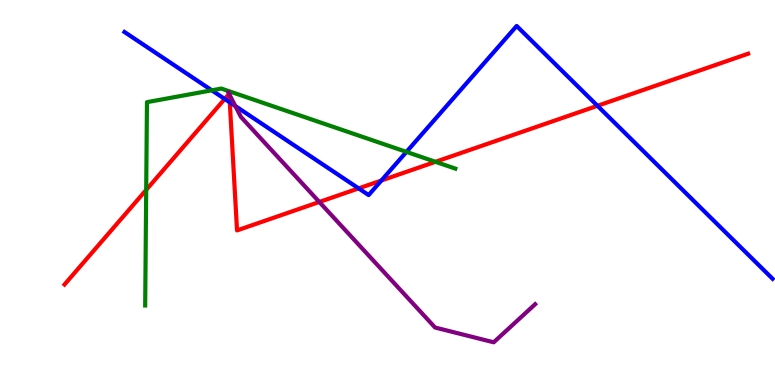[{'lines': ['blue', 'red'], 'intersections': [{'x': 2.9, 'y': 7.43}, {'x': 2.96, 'y': 7.34}, {'x': 4.63, 'y': 5.11}, {'x': 4.92, 'y': 5.31}, {'x': 7.71, 'y': 7.25}]}, {'lines': ['green', 'red'], 'intersections': [{'x': 1.89, 'y': 5.07}, {'x': 5.62, 'y': 5.8}]}, {'lines': ['purple', 'red'], 'intersections': [{'x': 2.96, 'y': 7.56}, {'x': 2.96, 'y': 7.55}, {'x': 4.12, 'y': 4.75}]}, {'lines': ['blue', 'green'], 'intersections': [{'x': 2.73, 'y': 7.65}, {'x': 5.24, 'y': 6.05}]}, {'lines': ['blue', 'purple'], 'intersections': [{'x': 3.04, 'y': 7.25}]}, {'lines': ['green', 'purple'], 'intersections': []}]